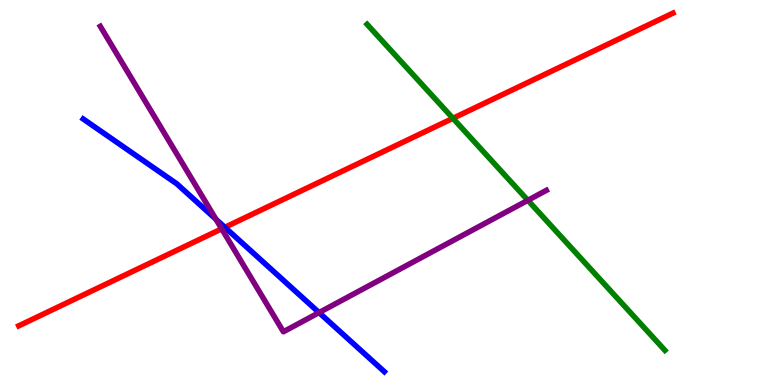[{'lines': ['blue', 'red'], 'intersections': [{'x': 2.9, 'y': 4.1}]}, {'lines': ['green', 'red'], 'intersections': [{'x': 5.84, 'y': 6.93}]}, {'lines': ['purple', 'red'], 'intersections': [{'x': 2.86, 'y': 4.06}]}, {'lines': ['blue', 'green'], 'intersections': []}, {'lines': ['blue', 'purple'], 'intersections': [{'x': 2.79, 'y': 4.31}, {'x': 4.12, 'y': 1.88}]}, {'lines': ['green', 'purple'], 'intersections': [{'x': 6.81, 'y': 4.8}]}]